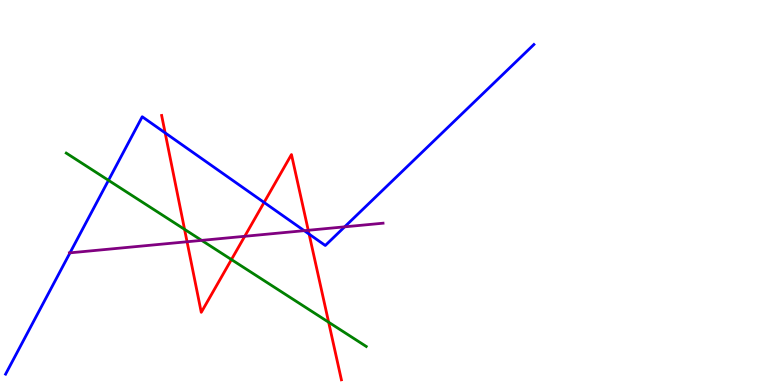[{'lines': ['blue', 'red'], 'intersections': [{'x': 2.13, 'y': 6.55}, {'x': 3.41, 'y': 4.74}, {'x': 3.99, 'y': 3.92}]}, {'lines': ['green', 'red'], 'intersections': [{'x': 2.38, 'y': 4.04}, {'x': 2.99, 'y': 3.26}, {'x': 4.24, 'y': 1.63}]}, {'lines': ['purple', 'red'], 'intersections': [{'x': 2.41, 'y': 3.72}, {'x': 3.16, 'y': 3.86}, {'x': 3.98, 'y': 4.02}]}, {'lines': ['blue', 'green'], 'intersections': [{'x': 1.4, 'y': 5.32}]}, {'lines': ['blue', 'purple'], 'intersections': [{'x': 0.903, 'y': 3.43}, {'x': 3.93, 'y': 4.01}, {'x': 4.45, 'y': 4.11}]}, {'lines': ['green', 'purple'], 'intersections': [{'x': 2.6, 'y': 3.76}]}]